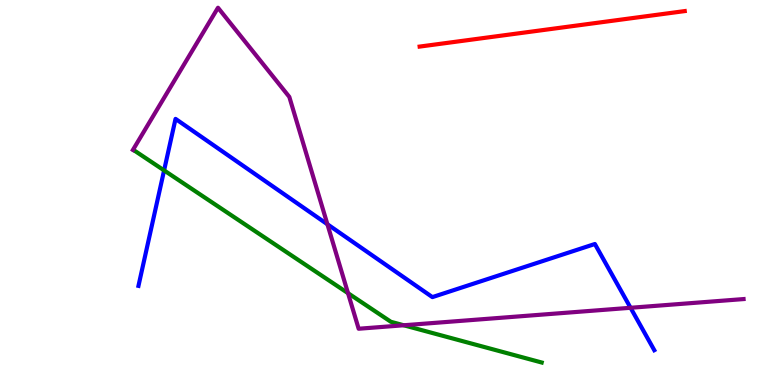[{'lines': ['blue', 'red'], 'intersections': []}, {'lines': ['green', 'red'], 'intersections': []}, {'lines': ['purple', 'red'], 'intersections': []}, {'lines': ['blue', 'green'], 'intersections': [{'x': 2.12, 'y': 5.57}]}, {'lines': ['blue', 'purple'], 'intersections': [{'x': 4.22, 'y': 4.17}, {'x': 8.14, 'y': 2.01}]}, {'lines': ['green', 'purple'], 'intersections': [{'x': 4.49, 'y': 2.39}, {'x': 5.21, 'y': 1.55}]}]